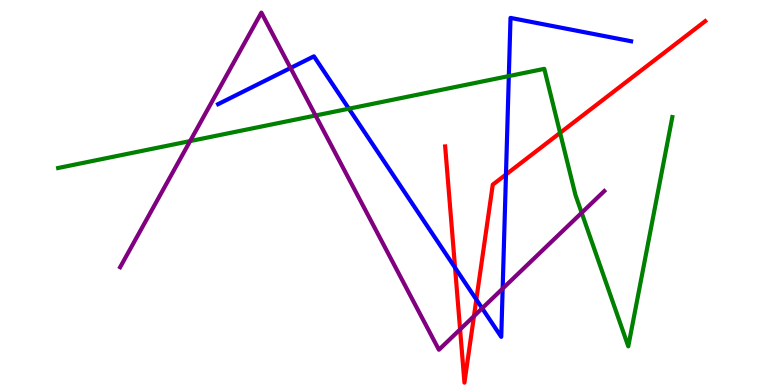[{'lines': ['blue', 'red'], 'intersections': [{'x': 5.87, 'y': 3.05}, {'x': 6.15, 'y': 2.22}, {'x': 6.53, 'y': 5.47}]}, {'lines': ['green', 'red'], 'intersections': [{'x': 7.23, 'y': 6.55}]}, {'lines': ['purple', 'red'], 'intersections': [{'x': 5.94, 'y': 1.44}, {'x': 6.12, 'y': 1.79}]}, {'lines': ['blue', 'green'], 'intersections': [{'x': 4.5, 'y': 7.18}, {'x': 6.57, 'y': 8.02}]}, {'lines': ['blue', 'purple'], 'intersections': [{'x': 3.75, 'y': 8.23}, {'x': 6.22, 'y': 1.99}, {'x': 6.49, 'y': 2.5}]}, {'lines': ['green', 'purple'], 'intersections': [{'x': 2.45, 'y': 6.34}, {'x': 4.07, 'y': 7.0}, {'x': 7.51, 'y': 4.47}]}]